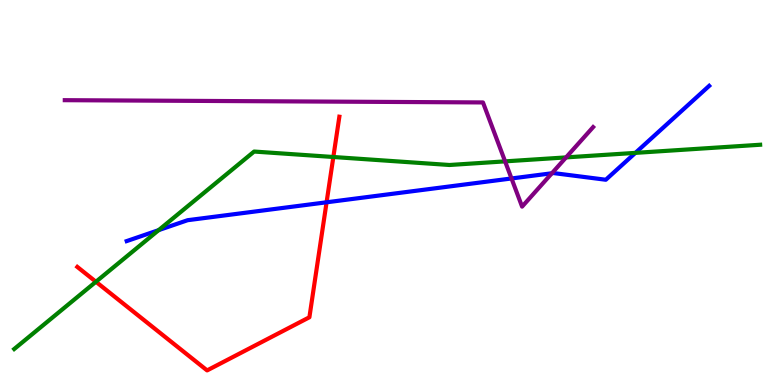[{'lines': ['blue', 'red'], 'intersections': [{'x': 4.21, 'y': 4.75}]}, {'lines': ['green', 'red'], 'intersections': [{'x': 1.24, 'y': 2.68}, {'x': 4.3, 'y': 5.92}]}, {'lines': ['purple', 'red'], 'intersections': []}, {'lines': ['blue', 'green'], 'intersections': [{'x': 2.05, 'y': 4.02}, {'x': 8.2, 'y': 6.03}]}, {'lines': ['blue', 'purple'], 'intersections': [{'x': 6.6, 'y': 5.36}, {'x': 7.12, 'y': 5.5}]}, {'lines': ['green', 'purple'], 'intersections': [{'x': 6.52, 'y': 5.81}, {'x': 7.3, 'y': 5.91}]}]